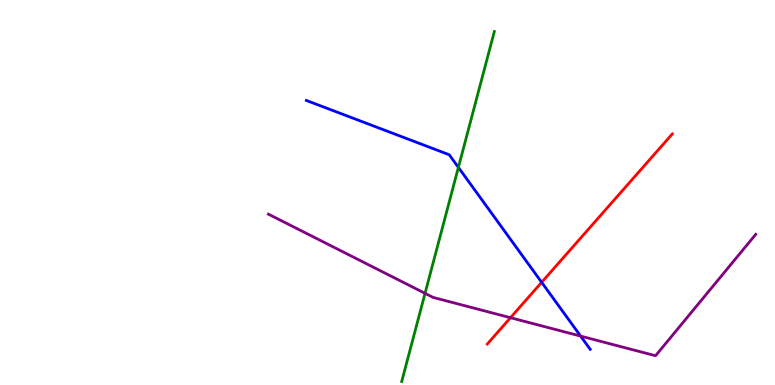[{'lines': ['blue', 'red'], 'intersections': [{'x': 6.99, 'y': 2.67}]}, {'lines': ['green', 'red'], 'intersections': []}, {'lines': ['purple', 'red'], 'intersections': [{'x': 6.59, 'y': 1.75}]}, {'lines': ['blue', 'green'], 'intersections': [{'x': 5.91, 'y': 5.65}]}, {'lines': ['blue', 'purple'], 'intersections': [{'x': 7.49, 'y': 1.27}]}, {'lines': ['green', 'purple'], 'intersections': [{'x': 5.48, 'y': 2.38}]}]